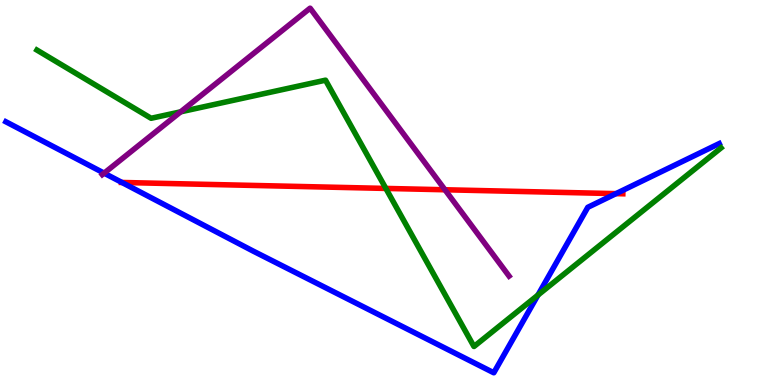[{'lines': ['blue', 'red'], 'intersections': [{'x': 1.57, 'y': 5.26}, {'x': 7.95, 'y': 4.97}]}, {'lines': ['green', 'red'], 'intersections': [{'x': 4.98, 'y': 5.11}]}, {'lines': ['purple', 'red'], 'intersections': [{'x': 5.74, 'y': 5.07}]}, {'lines': ['blue', 'green'], 'intersections': [{'x': 6.94, 'y': 2.34}]}, {'lines': ['blue', 'purple'], 'intersections': [{'x': 1.34, 'y': 5.5}]}, {'lines': ['green', 'purple'], 'intersections': [{'x': 2.33, 'y': 7.1}]}]